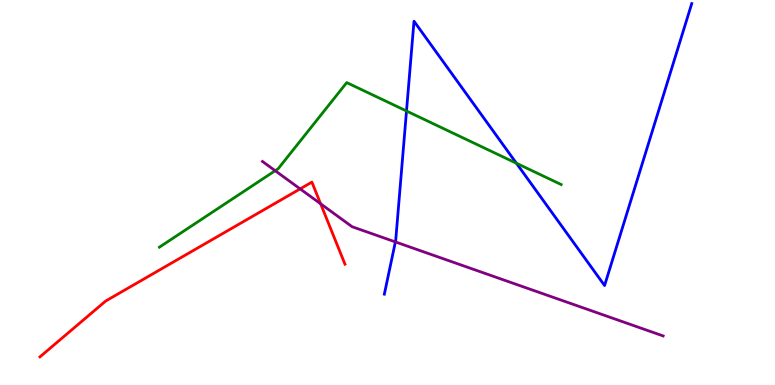[{'lines': ['blue', 'red'], 'intersections': []}, {'lines': ['green', 'red'], 'intersections': []}, {'lines': ['purple', 'red'], 'intersections': [{'x': 3.87, 'y': 5.09}, {'x': 4.14, 'y': 4.71}]}, {'lines': ['blue', 'green'], 'intersections': [{'x': 5.25, 'y': 7.12}, {'x': 6.66, 'y': 5.76}]}, {'lines': ['blue', 'purple'], 'intersections': [{'x': 5.1, 'y': 3.72}]}, {'lines': ['green', 'purple'], 'intersections': [{'x': 3.55, 'y': 5.57}]}]